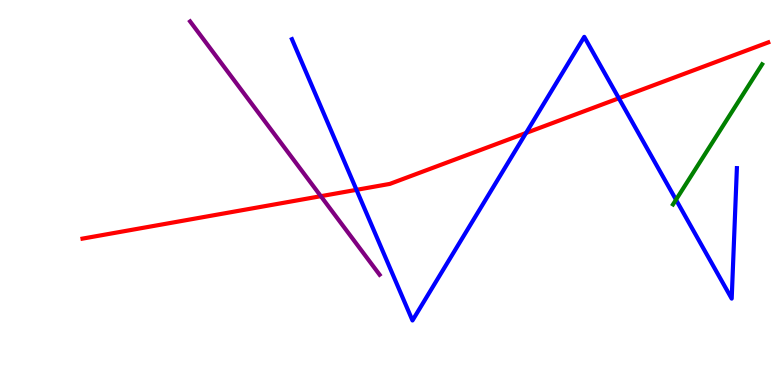[{'lines': ['blue', 'red'], 'intersections': [{'x': 4.6, 'y': 5.07}, {'x': 6.79, 'y': 6.55}, {'x': 7.99, 'y': 7.45}]}, {'lines': ['green', 'red'], 'intersections': []}, {'lines': ['purple', 'red'], 'intersections': [{'x': 4.14, 'y': 4.9}]}, {'lines': ['blue', 'green'], 'intersections': [{'x': 8.72, 'y': 4.81}]}, {'lines': ['blue', 'purple'], 'intersections': []}, {'lines': ['green', 'purple'], 'intersections': []}]